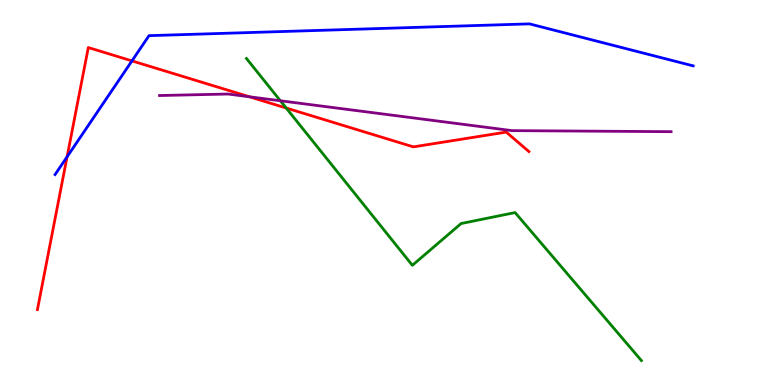[{'lines': ['blue', 'red'], 'intersections': [{'x': 0.866, 'y': 5.93}, {'x': 1.7, 'y': 8.42}]}, {'lines': ['green', 'red'], 'intersections': [{'x': 3.69, 'y': 7.19}]}, {'lines': ['purple', 'red'], 'intersections': [{'x': 3.22, 'y': 7.49}]}, {'lines': ['blue', 'green'], 'intersections': []}, {'lines': ['blue', 'purple'], 'intersections': []}, {'lines': ['green', 'purple'], 'intersections': [{'x': 3.62, 'y': 7.38}]}]